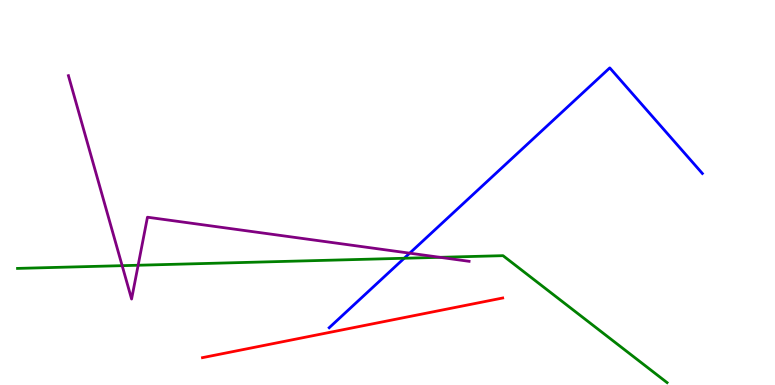[{'lines': ['blue', 'red'], 'intersections': []}, {'lines': ['green', 'red'], 'intersections': []}, {'lines': ['purple', 'red'], 'intersections': []}, {'lines': ['blue', 'green'], 'intersections': [{'x': 5.22, 'y': 3.29}]}, {'lines': ['blue', 'purple'], 'intersections': [{'x': 5.29, 'y': 3.42}]}, {'lines': ['green', 'purple'], 'intersections': [{'x': 1.58, 'y': 3.1}, {'x': 1.78, 'y': 3.11}, {'x': 5.68, 'y': 3.32}]}]